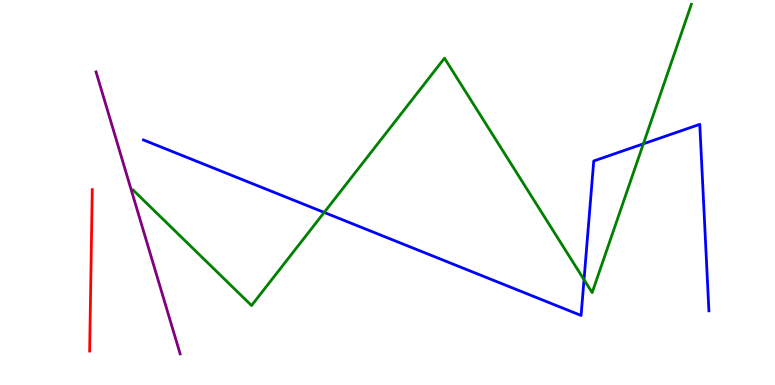[{'lines': ['blue', 'red'], 'intersections': []}, {'lines': ['green', 'red'], 'intersections': []}, {'lines': ['purple', 'red'], 'intersections': []}, {'lines': ['blue', 'green'], 'intersections': [{'x': 4.18, 'y': 4.48}, {'x': 7.54, 'y': 2.74}, {'x': 8.3, 'y': 6.26}]}, {'lines': ['blue', 'purple'], 'intersections': []}, {'lines': ['green', 'purple'], 'intersections': []}]